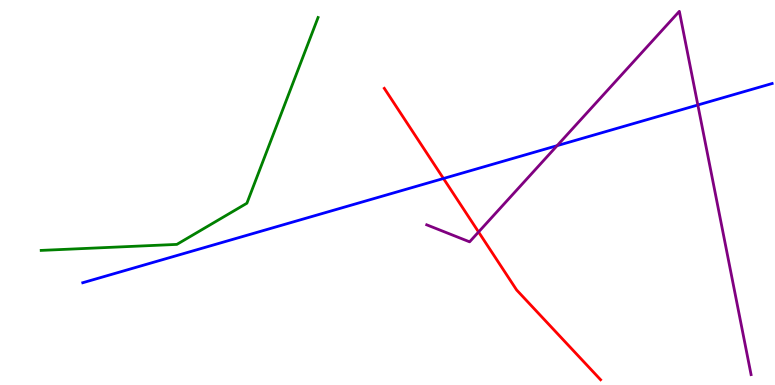[{'lines': ['blue', 'red'], 'intersections': [{'x': 5.72, 'y': 5.36}]}, {'lines': ['green', 'red'], 'intersections': []}, {'lines': ['purple', 'red'], 'intersections': [{'x': 6.18, 'y': 3.97}]}, {'lines': ['blue', 'green'], 'intersections': []}, {'lines': ['blue', 'purple'], 'intersections': [{'x': 7.19, 'y': 6.22}, {'x': 9.0, 'y': 7.27}]}, {'lines': ['green', 'purple'], 'intersections': []}]